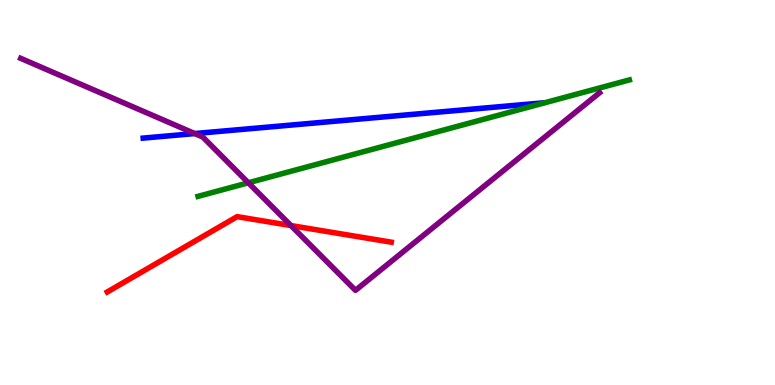[{'lines': ['blue', 'red'], 'intersections': []}, {'lines': ['green', 'red'], 'intersections': []}, {'lines': ['purple', 'red'], 'intersections': [{'x': 3.75, 'y': 4.14}]}, {'lines': ['blue', 'green'], 'intersections': []}, {'lines': ['blue', 'purple'], 'intersections': [{'x': 2.51, 'y': 6.53}]}, {'lines': ['green', 'purple'], 'intersections': [{'x': 3.2, 'y': 5.25}]}]